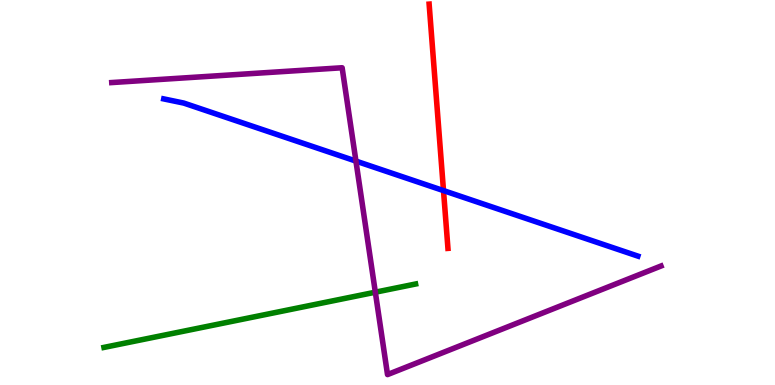[{'lines': ['blue', 'red'], 'intersections': [{'x': 5.72, 'y': 5.05}]}, {'lines': ['green', 'red'], 'intersections': []}, {'lines': ['purple', 'red'], 'intersections': []}, {'lines': ['blue', 'green'], 'intersections': []}, {'lines': ['blue', 'purple'], 'intersections': [{'x': 4.59, 'y': 5.82}]}, {'lines': ['green', 'purple'], 'intersections': [{'x': 4.84, 'y': 2.41}]}]